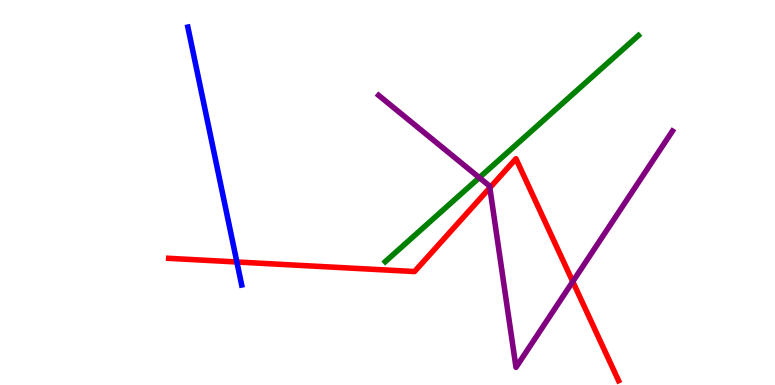[{'lines': ['blue', 'red'], 'intersections': [{'x': 3.06, 'y': 3.2}]}, {'lines': ['green', 'red'], 'intersections': []}, {'lines': ['purple', 'red'], 'intersections': [{'x': 6.32, 'y': 5.12}, {'x': 7.39, 'y': 2.69}]}, {'lines': ['blue', 'green'], 'intersections': []}, {'lines': ['blue', 'purple'], 'intersections': []}, {'lines': ['green', 'purple'], 'intersections': [{'x': 6.18, 'y': 5.39}]}]